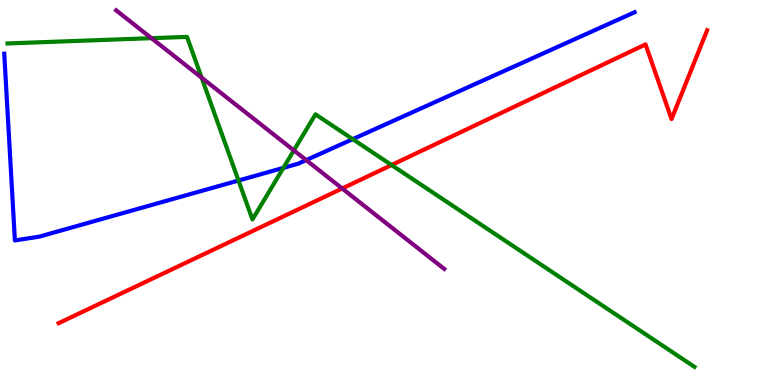[{'lines': ['blue', 'red'], 'intersections': []}, {'lines': ['green', 'red'], 'intersections': [{'x': 5.05, 'y': 5.71}]}, {'lines': ['purple', 'red'], 'intersections': [{'x': 4.42, 'y': 5.1}]}, {'lines': ['blue', 'green'], 'intersections': [{'x': 3.08, 'y': 5.31}, {'x': 3.66, 'y': 5.64}, {'x': 4.55, 'y': 6.39}]}, {'lines': ['blue', 'purple'], 'intersections': [{'x': 3.95, 'y': 5.84}]}, {'lines': ['green', 'purple'], 'intersections': [{'x': 1.95, 'y': 9.01}, {'x': 2.6, 'y': 7.98}, {'x': 3.79, 'y': 6.09}]}]